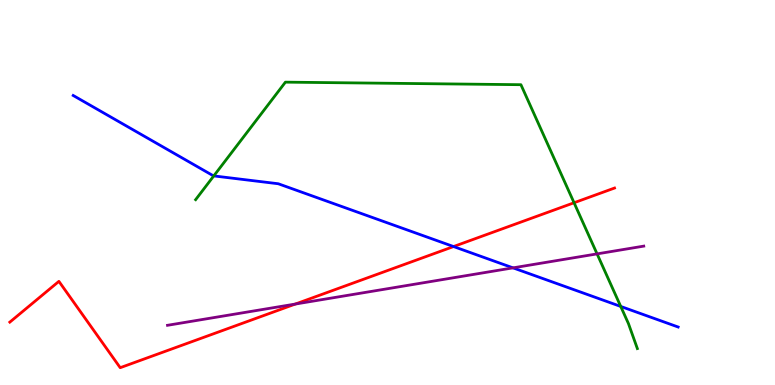[{'lines': ['blue', 'red'], 'intersections': [{'x': 5.85, 'y': 3.6}]}, {'lines': ['green', 'red'], 'intersections': [{'x': 7.41, 'y': 4.73}]}, {'lines': ['purple', 'red'], 'intersections': [{'x': 3.81, 'y': 2.1}]}, {'lines': ['blue', 'green'], 'intersections': [{'x': 2.76, 'y': 5.43}, {'x': 8.01, 'y': 2.04}]}, {'lines': ['blue', 'purple'], 'intersections': [{'x': 6.62, 'y': 3.04}]}, {'lines': ['green', 'purple'], 'intersections': [{'x': 7.7, 'y': 3.41}]}]